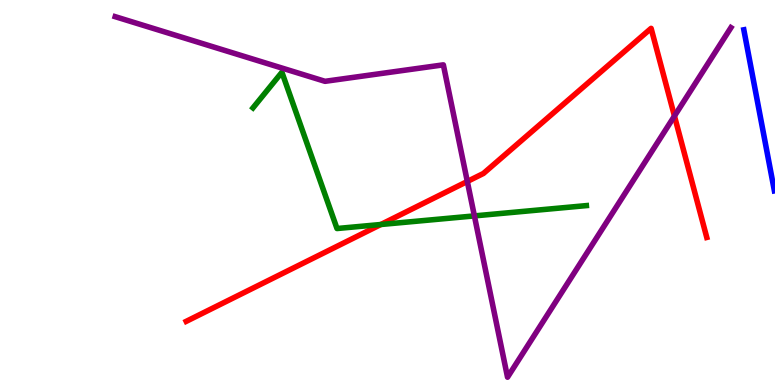[{'lines': ['blue', 'red'], 'intersections': []}, {'lines': ['green', 'red'], 'intersections': [{'x': 4.91, 'y': 4.17}]}, {'lines': ['purple', 'red'], 'intersections': [{'x': 6.03, 'y': 5.29}, {'x': 8.7, 'y': 6.99}]}, {'lines': ['blue', 'green'], 'intersections': []}, {'lines': ['blue', 'purple'], 'intersections': []}, {'lines': ['green', 'purple'], 'intersections': [{'x': 6.12, 'y': 4.39}]}]